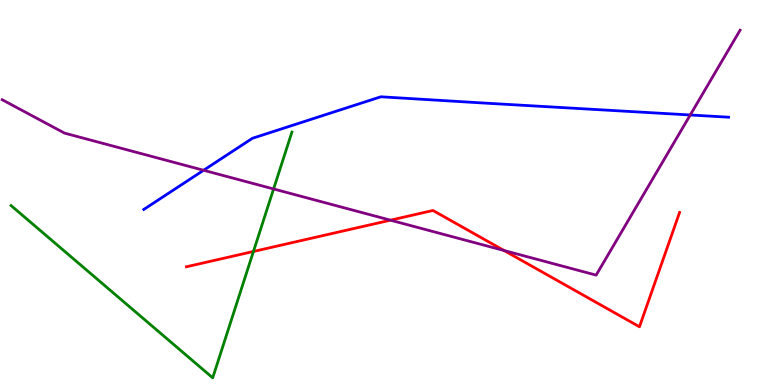[{'lines': ['blue', 'red'], 'intersections': []}, {'lines': ['green', 'red'], 'intersections': [{'x': 3.27, 'y': 3.47}]}, {'lines': ['purple', 'red'], 'intersections': [{'x': 5.04, 'y': 4.28}, {'x': 6.5, 'y': 3.49}]}, {'lines': ['blue', 'green'], 'intersections': []}, {'lines': ['blue', 'purple'], 'intersections': [{'x': 2.63, 'y': 5.58}, {'x': 8.91, 'y': 7.01}]}, {'lines': ['green', 'purple'], 'intersections': [{'x': 3.53, 'y': 5.09}]}]